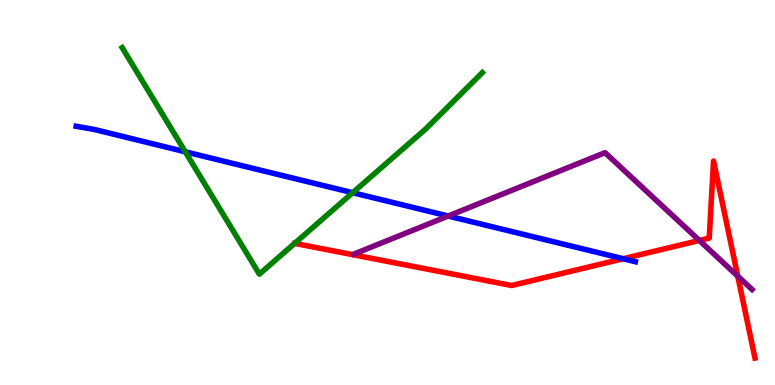[{'lines': ['blue', 'red'], 'intersections': [{'x': 8.04, 'y': 3.28}]}, {'lines': ['green', 'red'], 'intersections': []}, {'lines': ['purple', 'red'], 'intersections': [{'x': 9.02, 'y': 3.75}, {'x': 9.52, 'y': 2.83}]}, {'lines': ['blue', 'green'], 'intersections': [{'x': 2.39, 'y': 6.06}, {'x': 4.55, 'y': 4.99}]}, {'lines': ['blue', 'purple'], 'intersections': [{'x': 5.78, 'y': 4.39}]}, {'lines': ['green', 'purple'], 'intersections': []}]